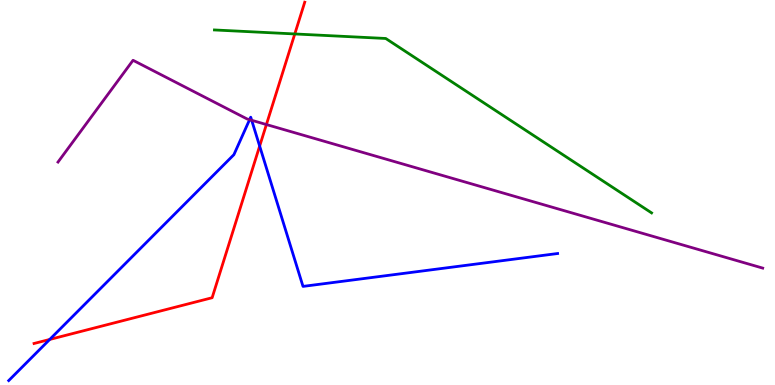[{'lines': ['blue', 'red'], 'intersections': [{'x': 0.641, 'y': 1.18}, {'x': 3.35, 'y': 6.21}]}, {'lines': ['green', 'red'], 'intersections': [{'x': 3.8, 'y': 9.12}]}, {'lines': ['purple', 'red'], 'intersections': [{'x': 3.44, 'y': 6.77}]}, {'lines': ['blue', 'green'], 'intersections': []}, {'lines': ['blue', 'purple'], 'intersections': [{'x': 3.22, 'y': 6.89}, {'x': 3.25, 'y': 6.88}]}, {'lines': ['green', 'purple'], 'intersections': []}]